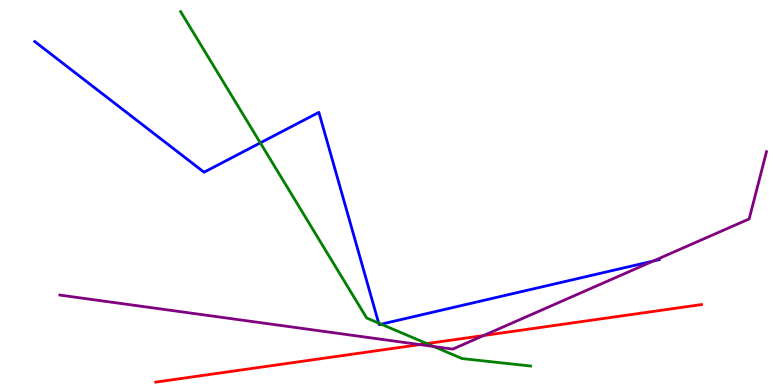[{'lines': ['blue', 'red'], 'intersections': []}, {'lines': ['green', 'red'], 'intersections': [{'x': 5.51, 'y': 1.08}]}, {'lines': ['purple', 'red'], 'intersections': [{'x': 5.42, 'y': 1.05}, {'x': 6.24, 'y': 1.28}]}, {'lines': ['blue', 'green'], 'intersections': [{'x': 3.36, 'y': 6.29}, {'x': 4.89, 'y': 1.61}, {'x': 4.92, 'y': 1.58}]}, {'lines': ['blue', 'purple'], 'intersections': [{'x': 8.43, 'y': 3.22}]}, {'lines': ['green', 'purple'], 'intersections': [{'x': 5.6, 'y': 1.0}]}]